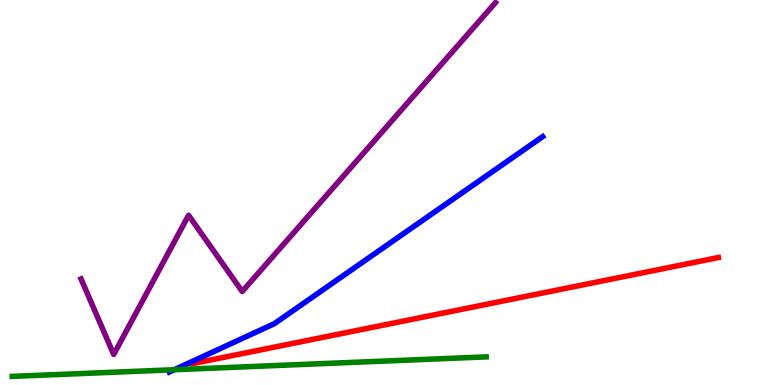[{'lines': ['blue', 'red'], 'intersections': []}, {'lines': ['green', 'red'], 'intersections': []}, {'lines': ['purple', 'red'], 'intersections': []}, {'lines': ['blue', 'green'], 'intersections': [{'x': 2.25, 'y': 0.397}]}, {'lines': ['blue', 'purple'], 'intersections': []}, {'lines': ['green', 'purple'], 'intersections': []}]